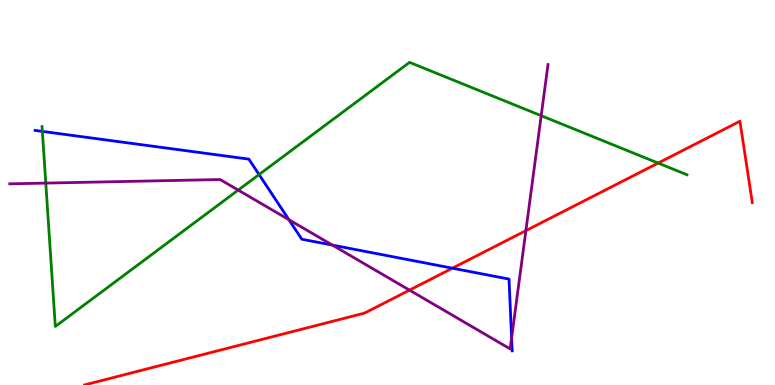[{'lines': ['blue', 'red'], 'intersections': [{'x': 5.84, 'y': 3.03}]}, {'lines': ['green', 'red'], 'intersections': [{'x': 8.49, 'y': 5.76}]}, {'lines': ['purple', 'red'], 'intersections': [{'x': 5.28, 'y': 2.46}, {'x': 6.79, 'y': 4.01}]}, {'lines': ['blue', 'green'], 'intersections': [{'x': 0.546, 'y': 6.59}, {'x': 3.34, 'y': 5.47}]}, {'lines': ['blue', 'purple'], 'intersections': [{'x': 3.73, 'y': 4.29}, {'x': 4.29, 'y': 3.63}, {'x': 6.6, 'y': 1.22}]}, {'lines': ['green', 'purple'], 'intersections': [{'x': 0.591, 'y': 5.24}, {'x': 3.07, 'y': 5.06}, {'x': 6.98, 'y': 7.0}]}]